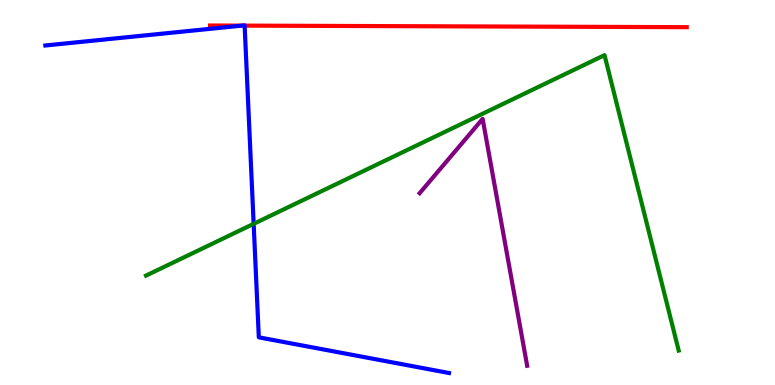[{'lines': ['blue', 'red'], 'intersections': [{'x': 3.12, 'y': 9.33}, {'x': 3.16, 'y': 9.33}]}, {'lines': ['green', 'red'], 'intersections': []}, {'lines': ['purple', 'red'], 'intersections': []}, {'lines': ['blue', 'green'], 'intersections': [{'x': 3.27, 'y': 4.19}]}, {'lines': ['blue', 'purple'], 'intersections': []}, {'lines': ['green', 'purple'], 'intersections': []}]